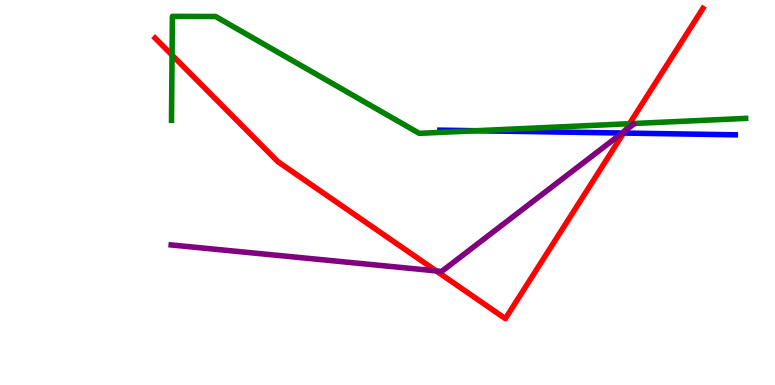[{'lines': ['blue', 'red'], 'intersections': [{'x': 8.05, 'y': 6.54}]}, {'lines': ['green', 'red'], 'intersections': [{'x': 2.22, 'y': 8.57}, {'x': 8.12, 'y': 6.79}]}, {'lines': ['purple', 'red'], 'intersections': [{'x': 5.63, 'y': 2.96}, {'x': 8.06, 'y': 6.6}]}, {'lines': ['blue', 'green'], 'intersections': [{'x': 6.15, 'y': 6.6}]}, {'lines': ['blue', 'purple'], 'intersections': [{'x': 8.03, 'y': 6.54}]}, {'lines': ['green', 'purple'], 'intersections': []}]